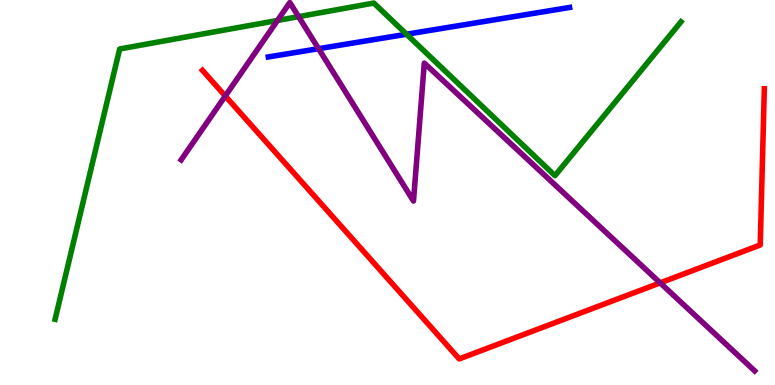[{'lines': ['blue', 'red'], 'intersections': []}, {'lines': ['green', 'red'], 'intersections': []}, {'lines': ['purple', 'red'], 'intersections': [{'x': 2.91, 'y': 7.51}, {'x': 8.52, 'y': 2.65}]}, {'lines': ['blue', 'green'], 'intersections': [{'x': 5.25, 'y': 9.11}]}, {'lines': ['blue', 'purple'], 'intersections': [{'x': 4.11, 'y': 8.74}]}, {'lines': ['green', 'purple'], 'intersections': [{'x': 3.58, 'y': 9.47}, {'x': 3.85, 'y': 9.57}]}]